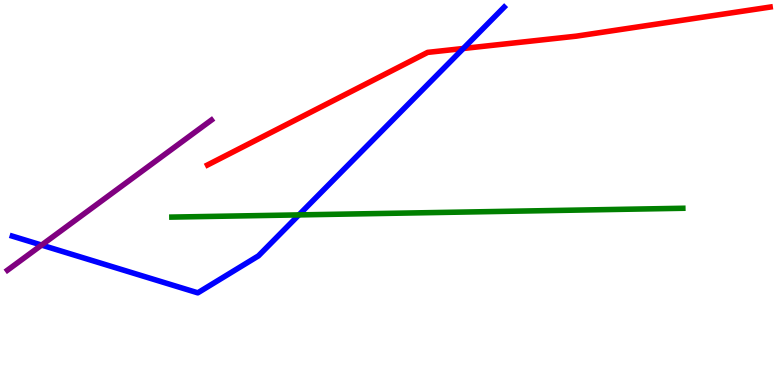[{'lines': ['blue', 'red'], 'intersections': [{'x': 5.98, 'y': 8.74}]}, {'lines': ['green', 'red'], 'intersections': []}, {'lines': ['purple', 'red'], 'intersections': []}, {'lines': ['blue', 'green'], 'intersections': [{'x': 3.86, 'y': 4.42}]}, {'lines': ['blue', 'purple'], 'intersections': [{'x': 0.537, 'y': 3.63}]}, {'lines': ['green', 'purple'], 'intersections': []}]